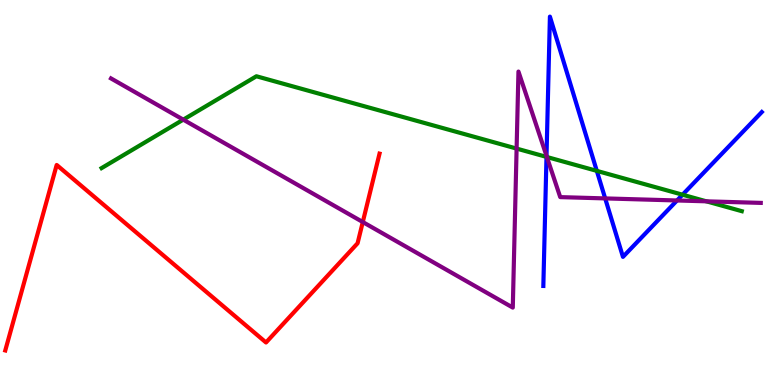[{'lines': ['blue', 'red'], 'intersections': []}, {'lines': ['green', 'red'], 'intersections': []}, {'lines': ['purple', 'red'], 'intersections': [{'x': 4.68, 'y': 4.23}]}, {'lines': ['blue', 'green'], 'intersections': [{'x': 7.05, 'y': 5.92}, {'x': 7.7, 'y': 5.56}, {'x': 8.81, 'y': 4.94}]}, {'lines': ['blue', 'purple'], 'intersections': [{'x': 7.05, 'y': 5.95}, {'x': 7.81, 'y': 4.85}, {'x': 8.74, 'y': 4.79}]}, {'lines': ['green', 'purple'], 'intersections': [{'x': 2.36, 'y': 6.89}, {'x': 6.67, 'y': 6.14}, {'x': 7.06, 'y': 5.92}, {'x': 9.11, 'y': 4.77}]}]